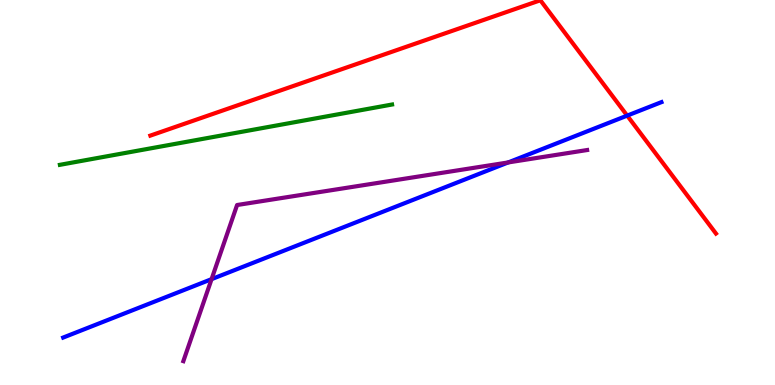[{'lines': ['blue', 'red'], 'intersections': [{'x': 8.09, 'y': 7.0}]}, {'lines': ['green', 'red'], 'intersections': []}, {'lines': ['purple', 'red'], 'intersections': []}, {'lines': ['blue', 'green'], 'intersections': []}, {'lines': ['blue', 'purple'], 'intersections': [{'x': 2.73, 'y': 2.75}, {'x': 6.56, 'y': 5.78}]}, {'lines': ['green', 'purple'], 'intersections': []}]